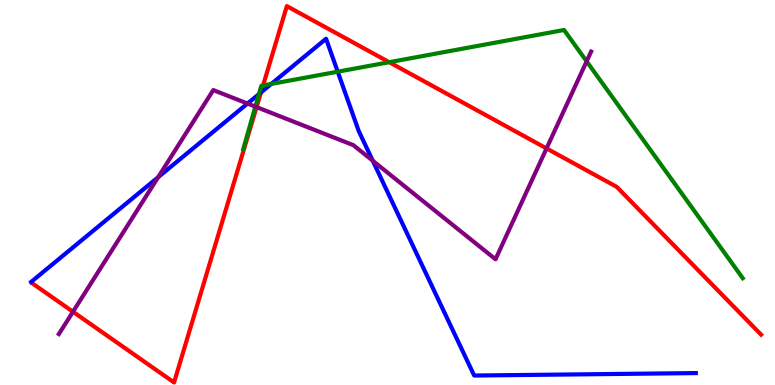[{'lines': ['blue', 'red'], 'intersections': [{'x': 3.37, 'y': 7.6}]}, {'lines': ['green', 'red'], 'intersections': [{'x': 3.39, 'y': 7.78}, {'x': 5.02, 'y': 8.38}]}, {'lines': ['purple', 'red'], 'intersections': [{'x': 0.942, 'y': 1.9}, {'x': 3.31, 'y': 7.22}, {'x': 7.05, 'y': 6.15}]}, {'lines': ['blue', 'green'], 'intersections': [{'x': 3.34, 'y': 7.56}, {'x': 3.5, 'y': 7.82}, {'x': 4.36, 'y': 8.14}]}, {'lines': ['blue', 'purple'], 'intersections': [{'x': 2.04, 'y': 5.4}, {'x': 3.19, 'y': 7.31}, {'x': 4.81, 'y': 5.83}]}, {'lines': ['green', 'purple'], 'intersections': [{'x': 3.3, 'y': 7.23}, {'x': 7.57, 'y': 8.41}]}]